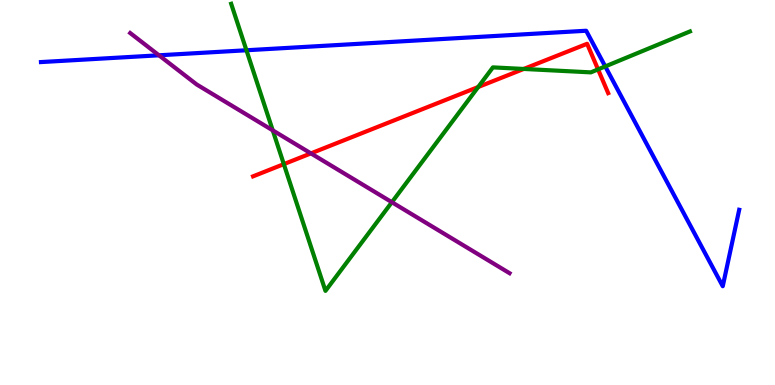[{'lines': ['blue', 'red'], 'intersections': []}, {'lines': ['green', 'red'], 'intersections': [{'x': 3.66, 'y': 5.74}, {'x': 6.17, 'y': 7.74}, {'x': 6.76, 'y': 8.21}, {'x': 7.72, 'y': 8.2}]}, {'lines': ['purple', 'red'], 'intersections': [{'x': 4.01, 'y': 6.02}]}, {'lines': ['blue', 'green'], 'intersections': [{'x': 3.18, 'y': 8.69}, {'x': 7.81, 'y': 8.27}]}, {'lines': ['blue', 'purple'], 'intersections': [{'x': 2.05, 'y': 8.56}]}, {'lines': ['green', 'purple'], 'intersections': [{'x': 3.52, 'y': 6.61}, {'x': 5.06, 'y': 4.75}]}]